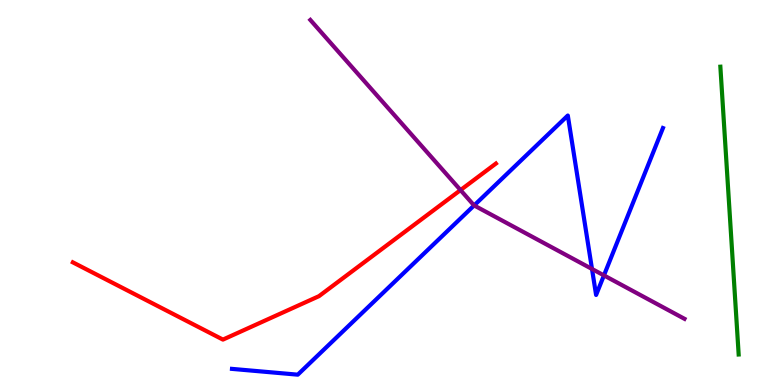[{'lines': ['blue', 'red'], 'intersections': []}, {'lines': ['green', 'red'], 'intersections': []}, {'lines': ['purple', 'red'], 'intersections': [{'x': 5.94, 'y': 5.06}]}, {'lines': ['blue', 'green'], 'intersections': []}, {'lines': ['blue', 'purple'], 'intersections': [{'x': 6.12, 'y': 4.66}, {'x': 7.64, 'y': 3.01}, {'x': 7.79, 'y': 2.85}]}, {'lines': ['green', 'purple'], 'intersections': []}]